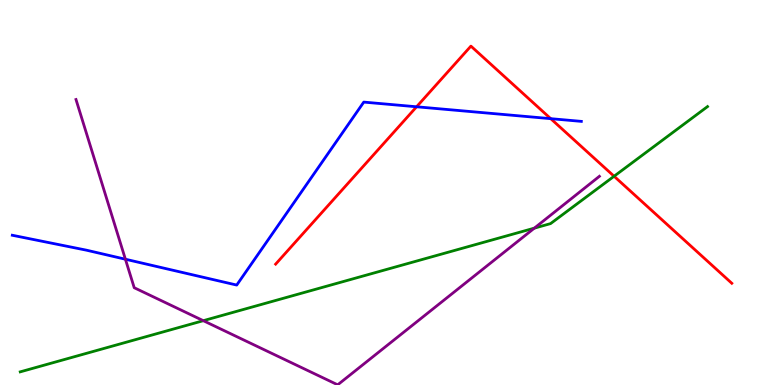[{'lines': ['blue', 'red'], 'intersections': [{'x': 5.38, 'y': 7.23}, {'x': 7.11, 'y': 6.92}]}, {'lines': ['green', 'red'], 'intersections': [{'x': 7.92, 'y': 5.42}]}, {'lines': ['purple', 'red'], 'intersections': []}, {'lines': ['blue', 'green'], 'intersections': []}, {'lines': ['blue', 'purple'], 'intersections': [{'x': 1.62, 'y': 3.27}]}, {'lines': ['green', 'purple'], 'intersections': [{'x': 2.62, 'y': 1.67}, {'x': 6.89, 'y': 4.07}]}]